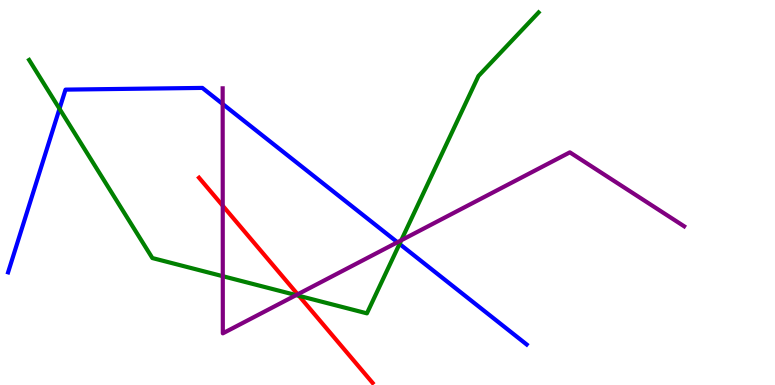[{'lines': ['blue', 'red'], 'intersections': []}, {'lines': ['green', 'red'], 'intersections': [{'x': 3.86, 'y': 2.32}]}, {'lines': ['purple', 'red'], 'intersections': [{'x': 2.87, 'y': 4.66}, {'x': 3.84, 'y': 2.36}]}, {'lines': ['blue', 'green'], 'intersections': [{'x': 0.768, 'y': 7.17}, {'x': 5.16, 'y': 3.66}]}, {'lines': ['blue', 'purple'], 'intersections': [{'x': 2.87, 'y': 7.3}, {'x': 5.13, 'y': 3.71}]}, {'lines': ['green', 'purple'], 'intersections': [{'x': 2.87, 'y': 2.83}, {'x': 3.82, 'y': 2.33}, {'x': 5.18, 'y': 3.76}]}]